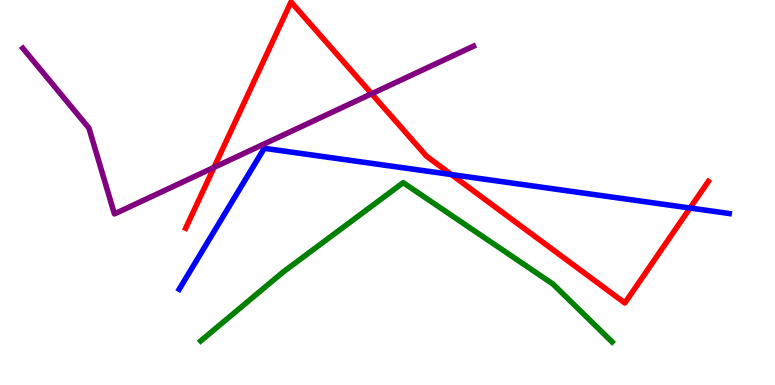[{'lines': ['blue', 'red'], 'intersections': [{'x': 5.82, 'y': 5.47}, {'x': 8.9, 'y': 4.6}]}, {'lines': ['green', 'red'], 'intersections': []}, {'lines': ['purple', 'red'], 'intersections': [{'x': 2.76, 'y': 5.65}, {'x': 4.8, 'y': 7.56}]}, {'lines': ['blue', 'green'], 'intersections': []}, {'lines': ['blue', 'purple'], 'intersections': []}, {'lines': ['green', 'purple'], 'intersections': []}]